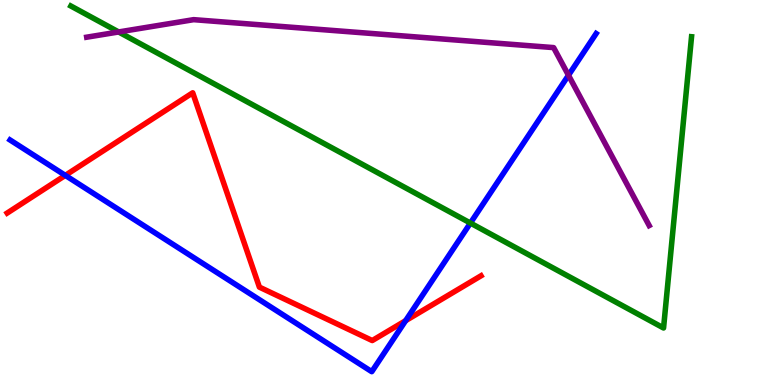[{'lines': ['blue', 'red'], 'intersections': [{'x': 0.843, 'y': 5.44}, {'x': 5.23, 'y': 1.67}]}, {'lines': ['green', 'red'], 'intersections': []}, {'lines': ['purple', 'red'], 'intersections': []}, {'lines': ['blue', 'green'], 'intersections': [{'x': 6.07, 'y': 4.21}]}, {'lines': ['blue', 'purple'], 'intersections': [{'x': 7.34, 'y': 8.05}]}, {'lines': ['green', 'purple'], 'intersections': [{'x': 1.53, 'y': 9.17}]}]